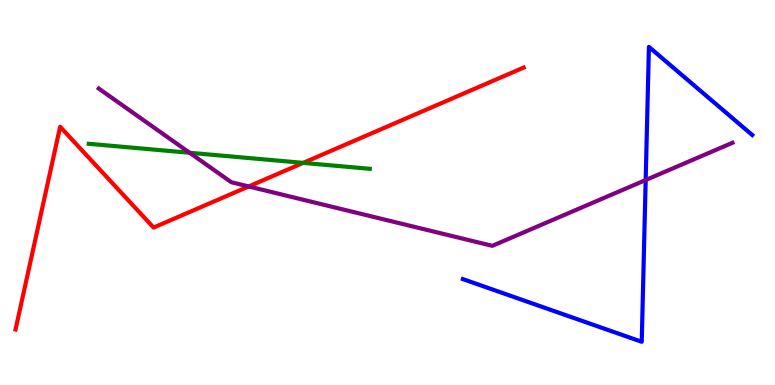[{'lines': ['blue', 'red'], 'intersections': []}, {'lines': ['green', 'red'], 'intersections': [{'x': 3.91, 'y': 5.77}]}, {'lines': ['purple', 'red'], 'intersections': [{'x': 3.21, 'y': 5.16}]}, {'lines': ['blue', 'green'], 'intersections': []}, {'lines': ['blue', 'purple'], 'intersections': [{'x': 8.33, 'y': 5.32}]}, {'lines': ['green', 'purple'], 'intersections': [{'x': 2.45, 'y': 6.03}]}]